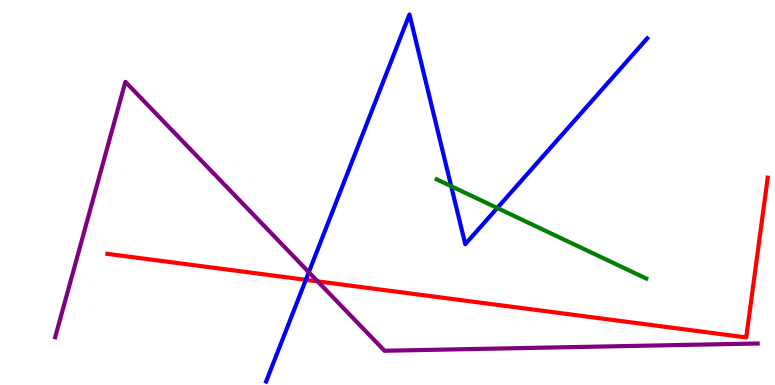[{'lines': ['blue', 'red'], 'intersections': [{'x': 3.95, 'y': 2.73}]}, {'lines': ['green', 'red'], 'intersections': []}, {'lines': ['purple', 'red'], 'intersections': [{'x': 4.1, 'y': 2.69}]}, {'lines': ['blue', 'green'], 'intersections': [{'x': 5.82, 'y': 5.16}, {'x': 6.42, 'y': 4.6}]}, {'lines': ['blue', 'purple'], 'intersections': [{'x': 3.98, 'y': 2.93}]}, {'lines': ['green', 'purple'], 'intersections': []}]